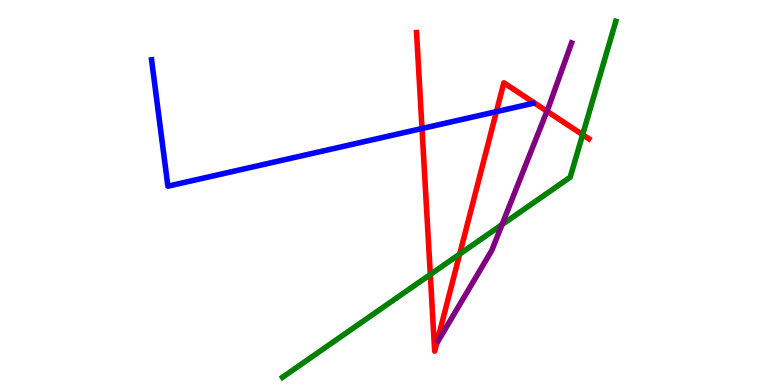[{'lines': ['blue', 'red'], 'intersections': [{'x': 5.45, 'y': 6.66}, {'x': 6.41, 'y': 7.1}]}, {'lines': ['green', 'red'], 'intersections': [{'x': 5.55, 'y': 2.87}, {'x': 5.93, 'y': 3.4}, {'x': 7.52, 'y': 6.5}]}, {'lines': ['purple', 'red'], 'intersections': [{'x': 7.06, 'y': 7.11}]}, {'lines': ['blue', 'green'], 'intersections': []}, {'lines': ['blue', 'purple'], 'intersections': []}, {'lines': ['green', 'purple'], 'intersections': [{'x': 6.48, 'y': 4.17}]}]